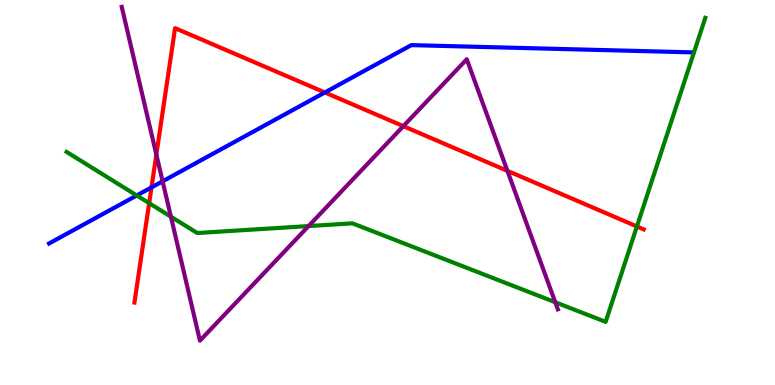[{'lines': ['blue', 'red'], 'intersections': [{'x': 1.95, 'y': 5.13}, {'x': 4.19, 'y': 7.6}]}, {'lines': ['green', 'red'], 'intersections': [{'x': 1.92, 'y': 4.72}, {'x': 8.22, 'y': 4.12}]}, {'lines': ['purple', 'red'], 'intersections': [{'x': 2.02, 'y': 5.98}, {'x': 5.2, 'y': 6.72}, {'x': 6.55, 'y': 5.56}]}, {'lines': ['blue', 'green'], 'intersections': [{'x': 1.76, 'y': 4.92}]}, {'lines': ['blue', 'purple'], 'intersections': [{'x': 2.1, 'y': 5.29}]}, {'lines': ['green', 'purple'], 'intersections': [{'x': 2.21, 'y': 4.37}, {'x': 3.98, 'y': 4.13}, {'x': 7.16, 'y': 2.15}]}]